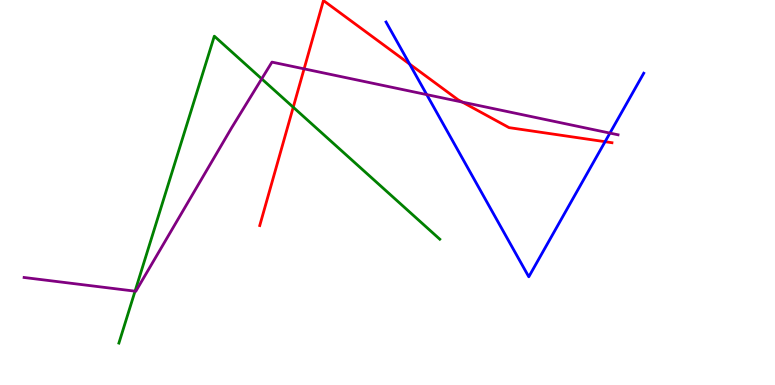[{'lines': ['blue', 'red'], 'intersections': [{'x': 5.29, 'y': 8.34}, {'x': 7.81, 'y': 6.32}]}, {'lines': ['green', 'red'], 'intersections': [{'x': 3.78, 'y': 7.21}]}, {'lines': ['purple', 'red'], 'intersections': [{'x': 3.92, 'y': 8.21}, {'x': 5.97, 'y': 7.35}]}, {'lines': ['blue', 'green'], 'intersections': []}, {'lines': ['blue', 'purple'], 'intersections': [{'x': 5.51, 'y': 7.54}, {'x': 7.87, 'y': 6.54}]}, {'lines': ['green', 'purple'], 'intersections': [{'x': 1.74, 'y': 2.44}, {'x': 3.38, 'y': 7.95}]}]